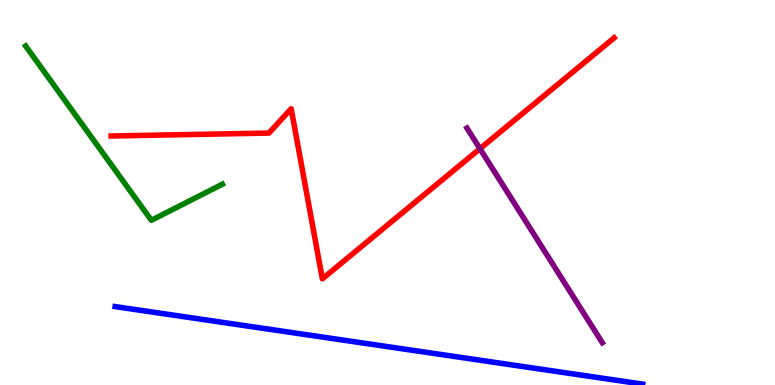[{'lines': ['blue', 'red'], 'intersections': []}, {'lines': ['green', 'red'], 'intersections': []}, {'lines': ['purple', 'red'], 'intersections': [{'x': 6.19, 'y': 6.14}]}, {'lines': ['blue', 'green'], 'intersections': []}, {'lines': ['blue', 'purple'], 'intersections': []}, {'lines': ['green', 'purple'], 'intersections': []}]